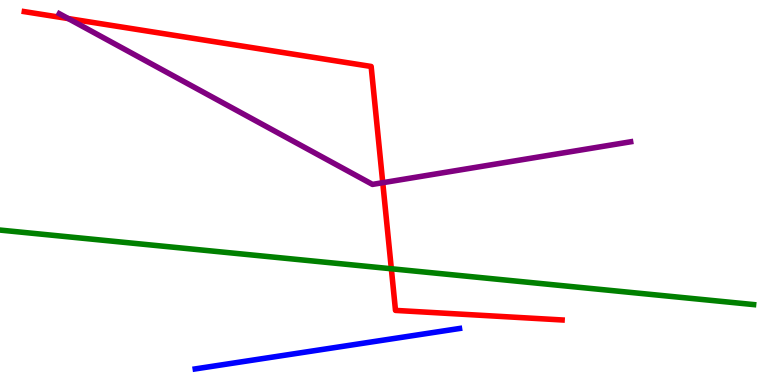[{'lines': ['blue', 'red'], 'intersections': []}, {'lines': ['green', 'red'], 'intersections': [{'x': 5.05, 'y': 3.02}]}, {'lines': ['purple', 'red'], 'intersections': [{'x': 0.881, 'y': 9.52}, {'x': 4.94, 'y': 5.25}]}, {'lines': ['blue', 'green'], 'intersections': []}, {'lines': ['blue', 'purple'], 'intersections': []}, {'lines': ['green', 'purple'], 'intersections': []}]